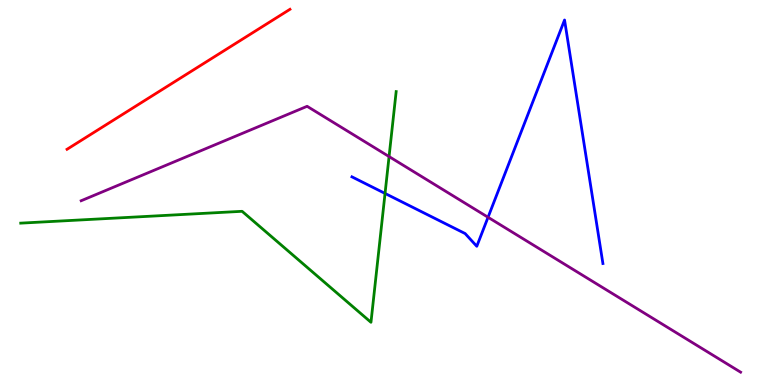[{'lines': ['blue', 'red'], 'intersections': []}, {'lines': ['green', 'red'], 'intersections': []}, {'lines': ['purple', 'red'], 'intersections': []}, {'lines': ['blue', 'green'], 'intersections': [{'x': 4.97, 'y': 4.98}]}, {'lines': ['blue', 'purple'], 'intersections': [{'x': 6.3, 'y': 4.36}]}, {'lines': ['green', 'purple'], 'intersections': [{'x': 5.02, 'y': 5.93}]}]